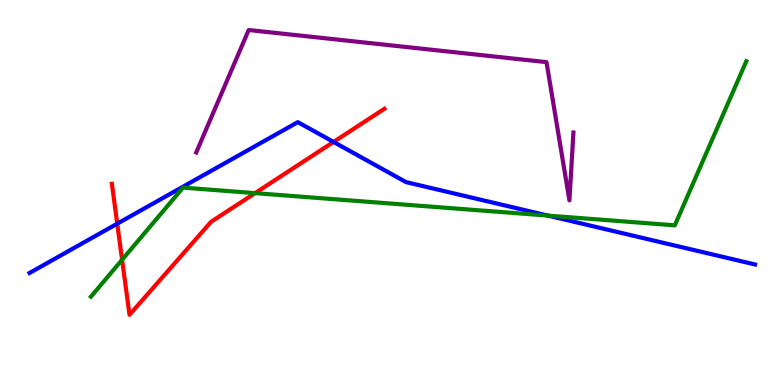[{'lines': ['blue', 'red'], 'intersections': [{'x': 1.51, 'y': 4.19}, {'x': 4.3, 'y': 6.31}]}, {'lines': ['green', 'red'], 'intersections': [{'x': 1.58, 'y': 3.25}, {'x': 3.29, 'y': 4.98}]}, {'lines': ['purple', 'red'], 'intersections': []}, {'lines': ['blue', 'green'], 'intersections': [{'x': 7.07, 'y': 4.4}]}, {'lines': ['blue', 'purple'], 'intersections': []}, {'lines': ['green', 'purple'], 'intersections': []}]